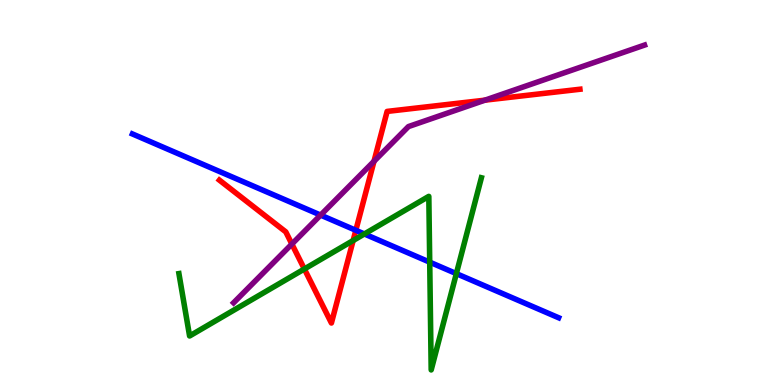[{'lines': ['blue', 'red'], 'intersections': [{'x': 4.59, 'y': 4.02}]}, {'lines': ['green', 'red'], 'intersections': [{'x': 3.93, 'y': 3.01}, {'x': 4.56, 'y': 3.75}]}, {'lines': ['purple', 'red'], 'intersections': [{'x': 3.77, 'y': 3.66}, {'x': 4.83, 'y': 5.81}, {'x': 6.26, 'y': 7.4}]}, {'lines': ['blue', 'green'], 'intersections': [{'x': 4.7, 'y': 3.92}, {'x': 5.54, 'y': 3.19}, {'x': 5.89, 'y': 2.89}]}, {'lines': ['blue', 'purple'], 'intersections': [{'x': 4.14, 'y': 4.41}]}, {'lines': ['green', 'purple'], 'intersections': []}]